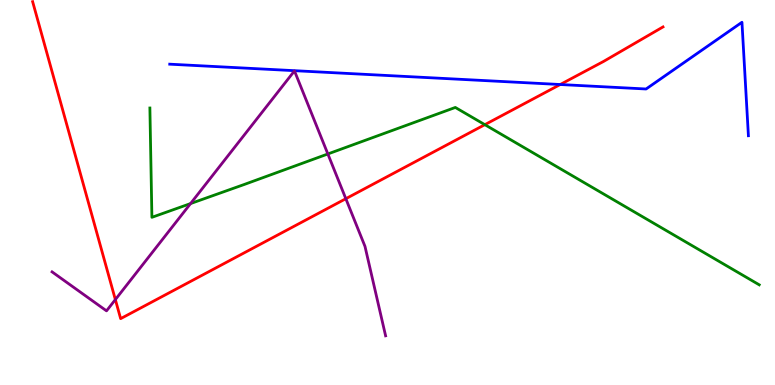[{'lines': ['blue', 'red'], 'intersections': [{'x': 7.23, 'y': 7.8}]}, {'lines': ['green', 'red'], 'intersections': [{'x': 6.26, 'y': 6.76}]}, {'lines': ['purple', 'red'], 'intersections': [{'x': 1.49, 'y': 2.22}, {'x': 4.46, 'y': 4.84}]}, {'lines': ['blue', 'green'], 'intersections': []}, {'lines': ['blue', 'purple'], 'intersections': []}, {'lines': ['green', 'purple'], 'intersections': [{'x': 2.46, 'y': 4.71}, {'x': 4.23, 'y': 6.0}]}]